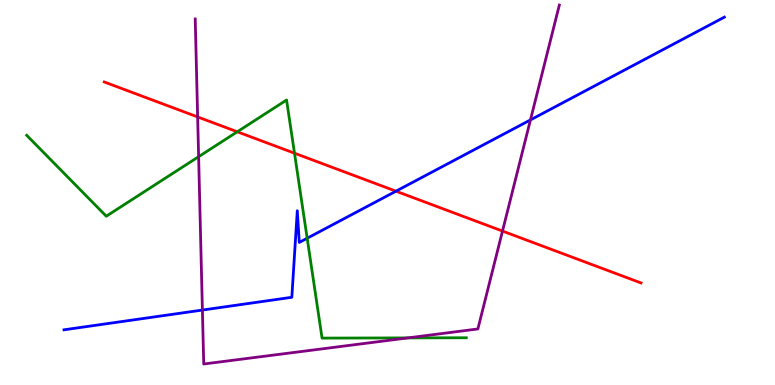[{'lines': ['blue', 'red'], 'intersections': [{'x': 5.11, 'y': 5.03}]}, {'lines': ['green', 'red'], 'intersections': [{'x': 3.06, 'y': 6.58}, {'x': 3.8, 'y': 6.02}]}, {'lines': ['purple', 'red'], 'intersections': [{'x': 2.55, 'y': 6.96}, {'x': 6.48, 'y': 4.0}]}, {'lines': ['blue', 'green'], 'intersections': [{'x': 3.96, 'y': 3.81}]}, {'lines': ['blue', 'purple'], 'intersections': [{'x': 2.61, 'y': 1.95}, {'x': 6.84, 'y': 6.89}]}, {'lines': ['green', 'purple'], 'intersections': [{'x': 2.56, 'y': 5.93}, {'x': 5.26, 'y': 1.22}]}]